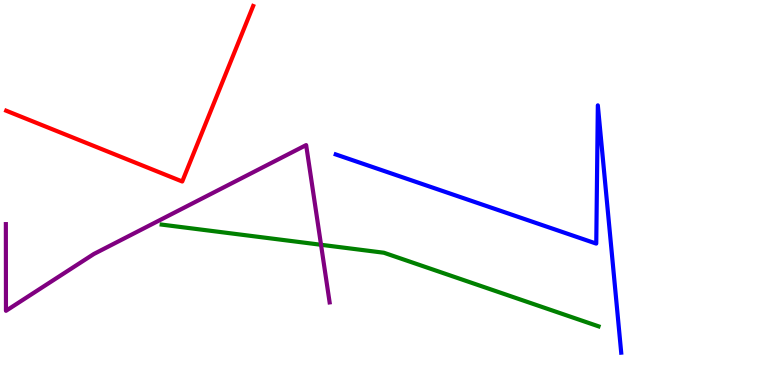[{'lines': ['blue', 'red'], 'intersections': []}, {'lines': ['green', 'red'], 'intersections': []}, {'lines': ['purple', 'red'], 'intersections': []}, {'lines': ['blue', 'green'], 'intersections': []}, {'lines': ['blue', 'purple'], 'intersections': []}, {'lines': ['green', 'purple'], 'intersections': [{'x': 4.14, 'y': 3.64}]}]